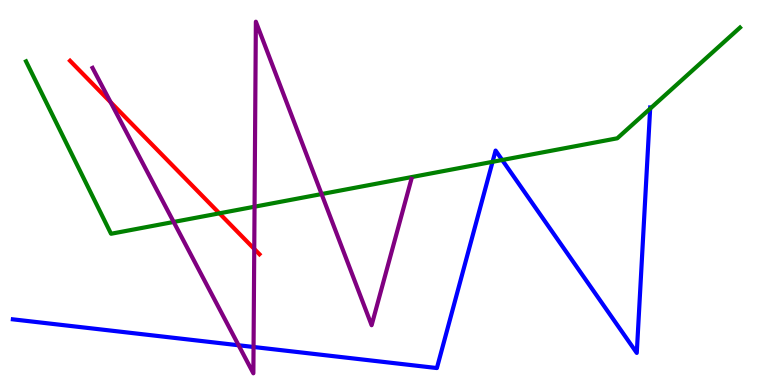[{'lines': ['blue', 'red'], 'intersections': []}, {'lines': ['green', 'red'], 'intersections': [{'x': 2.83, 'y': 4.46}]}, {'lines': ['purple', 'red'], 'intersections': [{'x': 1.43, 'y': 7.35}, {'x': 3.28, 'y': 3.53}]}, {'lines': ['blue', 'green'], 'intersections': [{'x': 6.36, 'y': 5.8}, {'x': 6.48, 'y': 5.84}, {'x': 8.39, 'y': 7.18}]}, {'lines': ['blue', 'purple'], 'intersections': [{'x': 3.08, 'y': 1.03}, {'x': 3.27, 'y': 0.987}]}, {'lines': ['green', 'purple'], 'intersections': [{'x': 2.24, 'y': 4.23}, {'x': 3.28, 'y': 4.63}, {'x': 4.15, 'y': 4.96}]}]